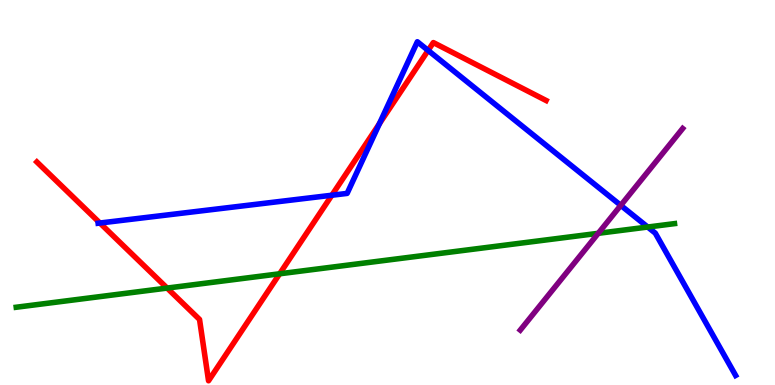[{'lines': ['blue', 'red'], 'intersections': [{'x': 1.29, 'y': 4.21}, {'x': 4.28, 'y': 4.93}, {'x': 4.9, 'y': 6.79}, {'x': 5.52, 'y': 8.69}]}, {'lines': ['green', 'red'], 'intersections': [{'x': 2.16, 'y': 2.52}, {'x': 3.61, 'y': 2.89}]}, {'lines': ['purple', 'red'], 'intersections': []}, {'lines': ['blue', 'green'], 'intersections': [{'x': 8.36, 'y': 4.1}]}, {'lines': ['blue', 'purple'], 'intersections': [{'x': 8.01, 'y': 4.67}]}, {'lines': ['green', 'purple'], 'intersections': [{'x': 7.72, 'y': 3.94}]}]